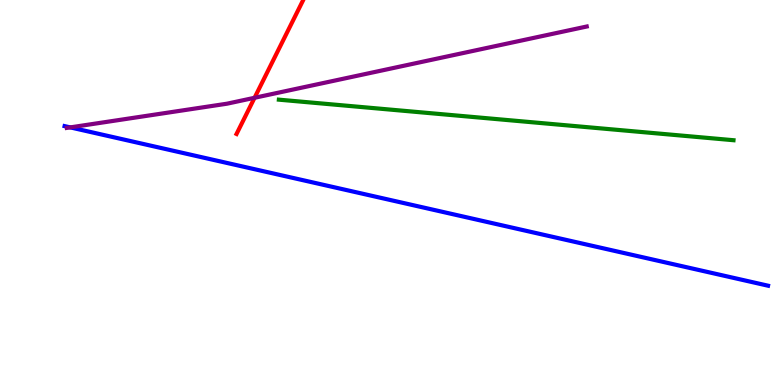[{'lines': ['blue', 'red'], 'intersections': []}, {'lines': ['green', 'red'], 'intersections': []}, {'lines': ['purple', 'red'], 'intersections': [{'x': 3.28, 'y': 7.46}]}, {'lines': ['blue', 'green'], 'intersections': []}, {'lines': ['blue', 'purple'], 'intersections': [{'x': 0.906, 'y': 6.69}]}, {'lines': ['green', 'purple'], 'intersections': []}]